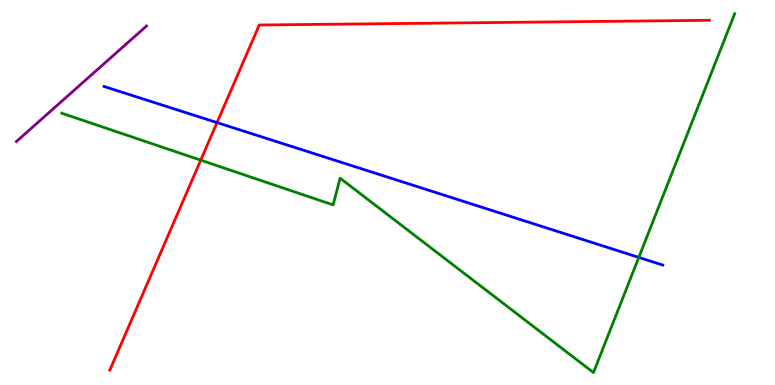[{'lines': ['blue', 'red'], 'intersections': [{'x': 2.8, 'y': 6.82}]}, {'lines': ['green', 'red'], 'intersections': [{'x': 2.59, 'y': 5.84}]}, {'lines': ['purple', 'red'], 'intersections': []}, {'lines': ['blue', 'green'], 'intersections': [{'x': 8.24, 'y': 3.31}]}, {'lines': ['blue', 'purple'], 'intersections': []}, {'lines': ['green', 'purple'], 'intersections': []}]